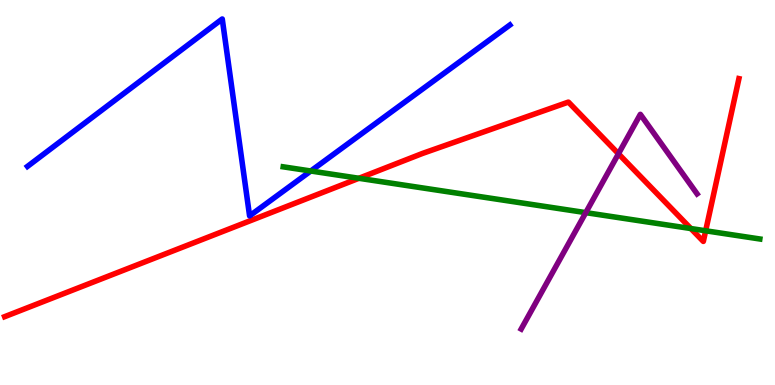[{'lines': ['blue', 'red'], 'intersections': []}, {'lines': ['green', 'red'], 'intersections': [{'x': 4.63, 'y': 5.37}, {'x': 8.91, 'y': 4.06}, {'x': 9.11, 'y': 4.01}]}, {'lines': ['purple', 'red'], 'intersections': [{'x': 7.98, 'y': 6.01}]}, {'lines': ['blue', 'green'], 'intersections': [{'x': 4.01, 'y': 5.56}]}, {'lines': ['blue', 'purple'], 'intersections': []}, {'lines': ['green', 'purple'], 'intersections': [{'x': 7.56, 'y': 4.48}]}]